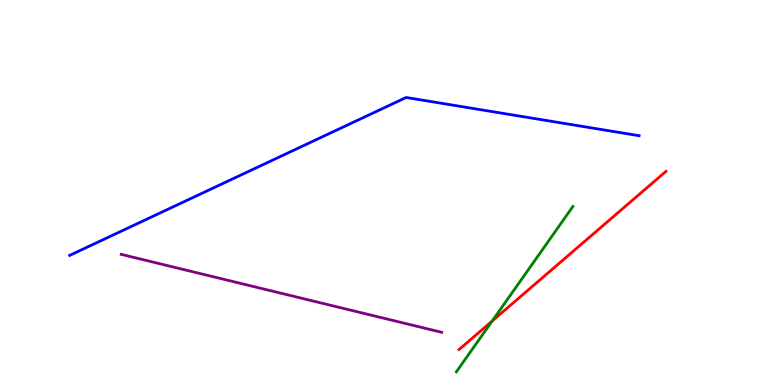[{'lines': ['blue', 'red'], 'intersections': []}, {'lines': ['green', 'red'], 'intersections': [{'x': 6.35, 'y': 1.66}]}, {'lines': ['purple', 'red'], 'intersections': []}, {'lines': ['blue', 'green'], 'intersections': []}, {'lines': ['blue', 'purple'], 'intersections': []}, {'lines': ['green', 'purple'], 'intersections': []}]